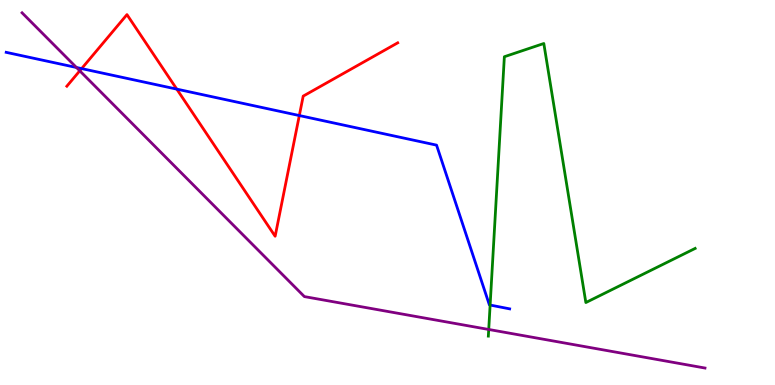[{'lines': ['blue', 'red'], 'intersections': [{'x': 1.05, 'y': 8.22}, {'x': 2.28, 'y': 7.69}, {'x': 3.86, 'y': 7.0}]}, {'lines': ['green', 'red'], 'intersections': []}, {'lines': ['purple', 'red'], 'intersections': [{'x': 1.03, 'y': 8.16}]}, {'lines': ['blue', 'green'], 'intersections': [{'x': 6.32, 'y': 2.08}]}, {'lines': ['blue', 'purple'], 'intersections': [{'x': 0.987, 'y': 8.25}]}, {'lines': ['green', 'purple'], 'intersections': [{'x': 6.31, 'y': 1.44}]}]